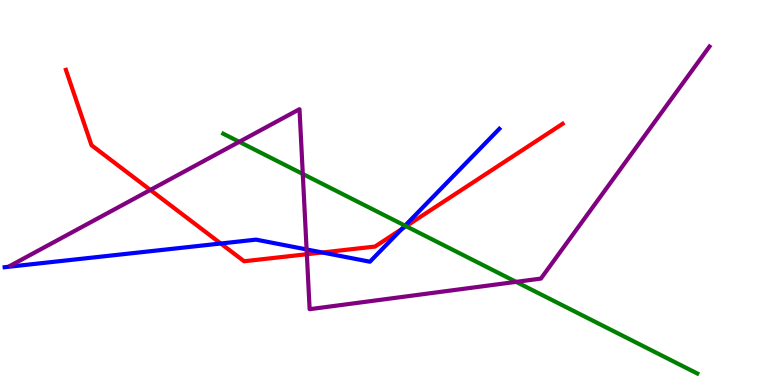[{'lines': ['blue', 'red'], 'intersections': [{'x': 2.85, 'y': 3.68}, {'x': 4.16, 'y': 3.44}, {'x': 5.18, 'y': 4.05}]}, {'lines': ['green', 'red'], 'intersections': [{'x': 5.24, 'y': 4.12}]}, {'lines': ['purple', 'red'], 'intersections': [{'x': 1.94, 'y': 5.07}, {'x': 3.96, 'y': 3.4}]}, {'lines': ['blue', 'green'], 'intersections': [{'x': 5.23, 'y': 4.14}]}, {'lines': ['blue', 'purple'], 'intersections': [{'x': 3.96, 'y': 3.52}]}, {'lines': ['green', 'purple'], 'intersections': [{'x': 3.09, 'y': 6.32}, {'x': 3.91, 'y': 5.48}, {'x': 6.66, 'y': 2.68}]}]